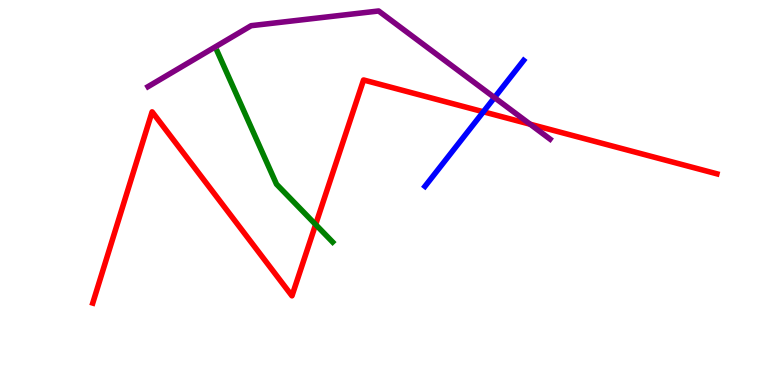[{'lines': ['blue', 'red'], 'intersections': [{'x': 6.24, 'y': 7.1}]}, {'lines': ['green', 'red'], 'intersections': [{'x': 4.07, 'y': 4.17}]}, {'lines': ['purple', 'red'], 'intersections': [{'x': 6.84, 'y': 6.77}]}, {'lines': ['blue', 'green'], 'intersections': []}, {'lines': ['blue', 'purple'], 'intersections': [{'x': 6.38, 'y': 7.47}]}, {'lines': ['green', 'purple'], 'intersections': []}]